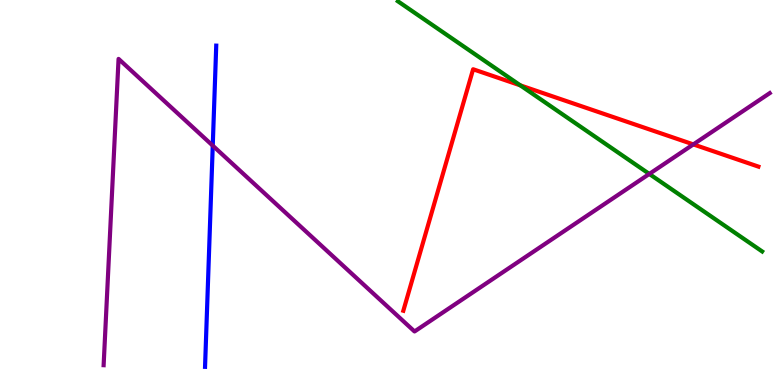[{'lines': ['blue', 'red'], 'intersections': []}, {'lines': ['green', 'red'], 'intersections': [{'x': 6.71, 'y': 7.78}]}, {'lines': ['purple', 'red'], 'intersections': [{'x': 8.95, 'y': 6.25}]}, {'lines': ['blue', 'green'], 'intersections': []}, {'lines': ['blue', 'purple'], 'intersections': [{'x': 2.75, 'y': 6.22}]}, {'lines': ['green', 'purple'], 'intersections': [{'x': 8.38, 'y': 5.48}]}]